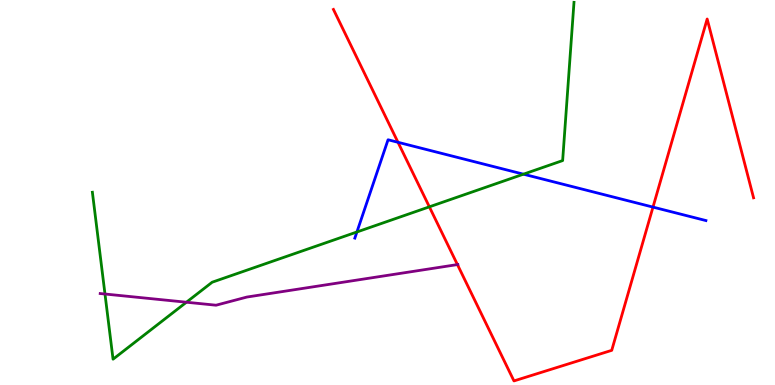[{'lines': ['blue', 'red'], 'intersections': [{'x': 5.14, 'y': 6.3}, {'x': 8.43, 'y': 4.62}]}, {'lines': ['green', 'red'], 'intersections': [{'x': 5.54, 'y': 4.63}]}, {'lines': ['purple', 'red'], 'intersections': [{'x': 5.9, 'y': 3.13}]}, {'lines': ['blue', 'green'], 'intersections': [{'x': 4.61, 'y': 3.97}, {'x': 6.75, 'y': 5.48}]}, {'lines': ['blue', 'purple'], 'intersections': []}, {'lines': ['green', 'purple'], 'intersections': [{'x': 1.35, 'y': 2.36}, {'x': 2.41, 'y': 2.15}]}]